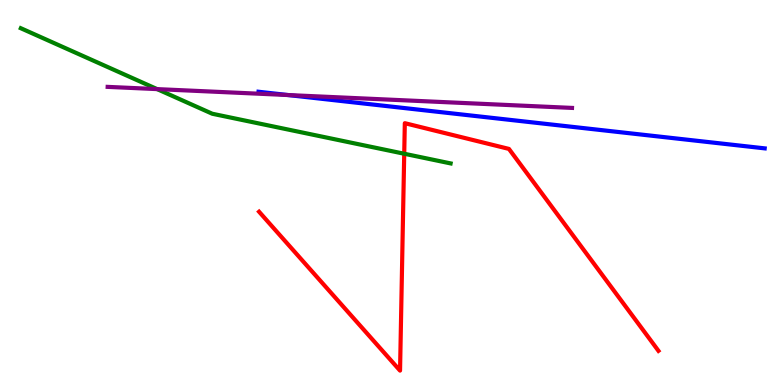[{'lines': ['blue', 'red'], 'intersections': []}, {'lines': ['green', 'red'], 'intersections': [{'x': 5.22, 'y': 6.01}]}, {'lines': ['purple', 'red'], 'intersections': []}, {'lines': ['blue', 'green'], 'intersections': []}, {'lines': ['blue', 'purple'], 'intersections': [{'x': 3.72, 'y': 7.53}]}, {'lines': ['green', 'purple'], 'intersections': [{'x': 2.03, 'y': 7.69}]}]